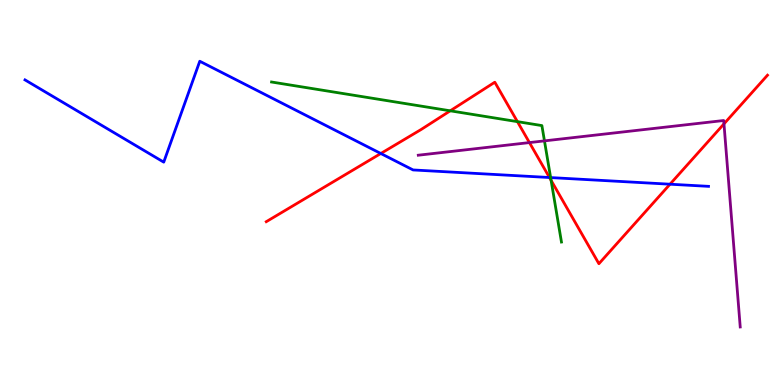[{'lines': ['blue', 'red'], 'intersections': [{'x': 4.91, 'y': 6.01}, {'x': 7.09, 'y': 5.39}, {'x': 8.65, 'y': 5.22}]}, {'lines': ['green', 'red'], 'intersections': [{'x': 5.81, 'y': 7.12}, {'x': 6.68, 'y': 6.84}, {'x': 7.11, 'y': 5.32}]}, {'lines': ['purple', 'red'], 'intersections': [{'x': 6.83, 'y': 6.3}, {'x': 9.34, 'y': 6.78}]}, {'lines': ['blue', 'green'], 'intersections': [{'x': 7.1, 'y': 5.39}]}, {'lines': ['blue', 'purple'], 'intersections': []}, {'lines': ['green', 'purple'], 'intersections': [{'x': 7.03, 'y': 6.34}]}]